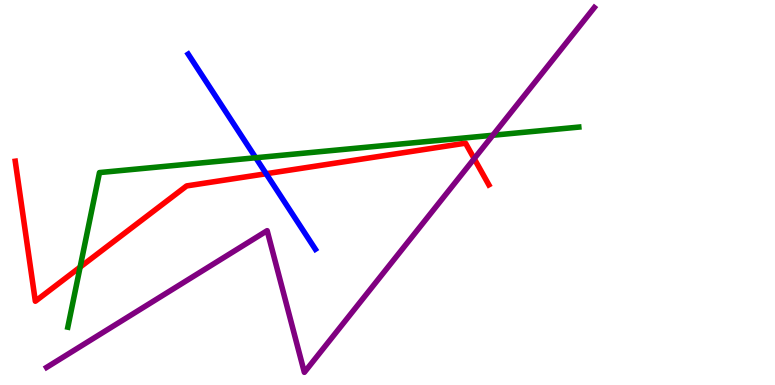[{'lines': ['blue', 'red'], 'intersections': [{'x': 3.43, 'y': 5.49}]}, {'lines': ['green', 'red'], 'intersections': [{'x': 1.03, 'y': 3.06}]}, {'lines': ['purple', 'red'], 'intersections': [{'x': 6.12, 'y': 5.88}]}, {'lines': ['blue', 'green'], 'intersections': [{'x': 3.3, 'y': 5.9}]}, {'lines': ['blue', 'purple'], 'intersections': []}, {'lines': ['green', 'purple'], 'intersections': [{'x': 6.36, 'y': 6.49}]}]